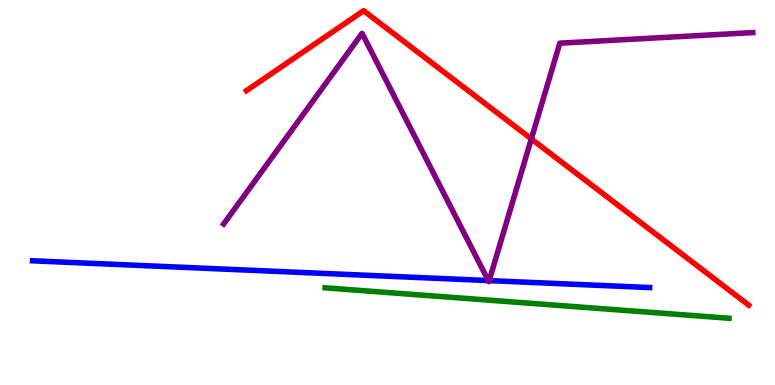[{'lines': ['blue', 'red'], 'intersections': []}, {'lines': ['green', 'red'], 'intersections': []}, {'lines': ['purple', 'red'], 'intersections': [{'x': 6.86, 'y': 6.39}]}, {'lines': ['blue', 'green'], 'intersections': []}, {'lines': ['blue', 'purple'], 'intersections': [{'x': 6.3, 'y': 2.71}, {'x': 6.31, 'y': 2.71}]}, {'lines': ['green', 'purple'], 'intersections': []}]